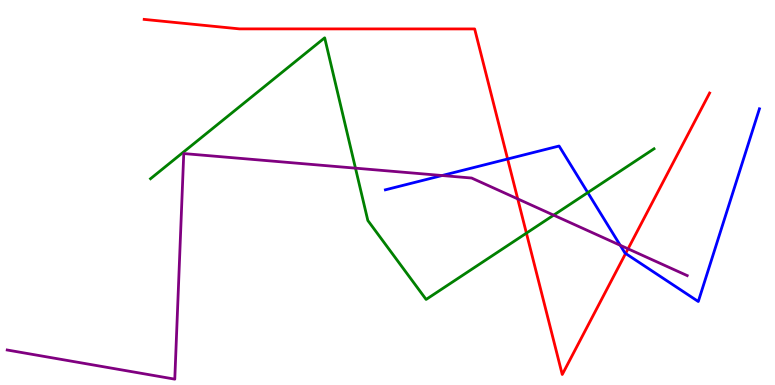[{'lines': ['blue', 'red'], 'intersections': [{'x': 6.55, 'y': 5.87}, {'x': 8.07, 'y': 3.42}]}, {'lines': ['green', 'red'], 'intersections': [{'x': 6.79, 'y': 3.94}]}, {'lines': ['purple', 'red'], 'intersections': [{'x': 6.68, 'y': 4.83}, {'x': 8.1, 'y': 3.54}]}, {'lines': ['blue', 'green'], 'intersections': [{'x': 7.58, 'y': 5.0}]}, {'lines': ['blue', 'purple'], 'intersections': [{'x': 5.7, 'y': 5.44}, {'x': 8.0, 'y': 3.63}]}, {'lines': ['green', 'purple'], 'intersections': [{'x': 4.59, 'y': 5.63}, {'x': 7.14, 'y': 4.41}]}]